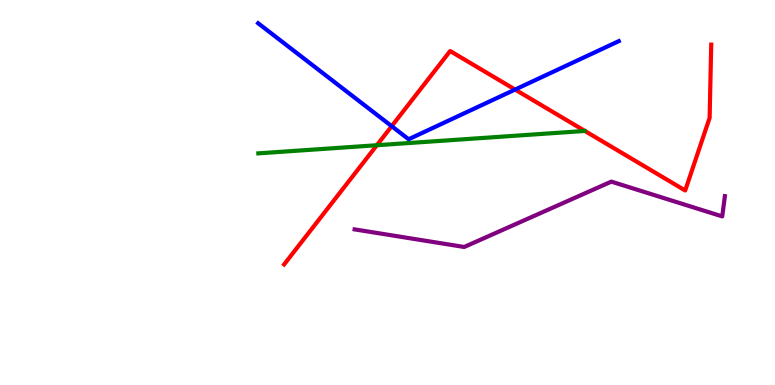[{'lines': ['blue', 'red'], 'intersections': [{'x': 5.05, 'y': 6.72}, {'x': 6.65, 'y': 7.67}]}, {'lines': ['green', 'red'], 'intersections': [{'x': 4.86, 'y': 6.23}]}, {'lines': ['purple', 'red'], 'intersections': []}, {'lines': ['blue', 'green'], 'intersections': []}, {'lines': ['blue', 'purple'], 'intersections': []}, {'lines': ['green', 'purple'], 'intersections': []}]